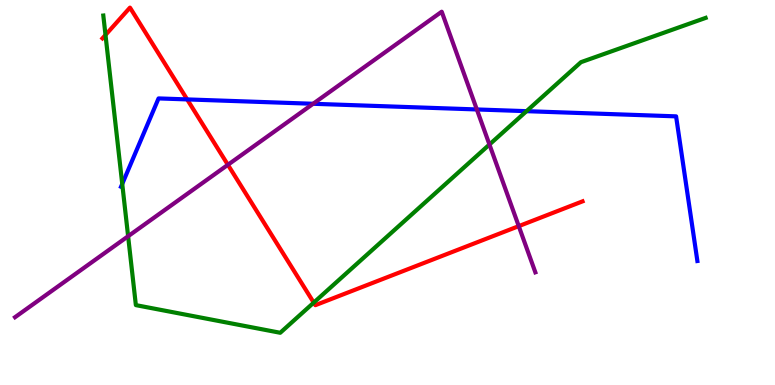[{'lines': ['blue', 'red'], 'intersections': [{'x': 2.42, 'y': 7.42}]}, {'lines': ['green', 'red'], 'intersections': [{'x': 1.36, 'y': 9.09}, {'x': 4.05, 'y': 2.14}]}, {'lines': ['purple', 'red'], 'intersections': [{'x': 2.94, 'y': 5.72}, {'x': 6.69, 'y': 4.13}]}, {'lines': ['blue', 'green'], 'intersections': [{'x': 1.58, 'y': 5.22}, {'x': 6.79, 'y': 7.11}]}, {'lines': ['blue', 'purple'], 'intersections': [{'x': 4.04, 'y': 7.3}, {'x': 6.15, 'y': 7.16}]}, {'lines': ['green', 'purple'], 'intersections': [{'x': 1.65, 'y': 3.86}, {'x': 6.32, 'y': 6.25}]}]